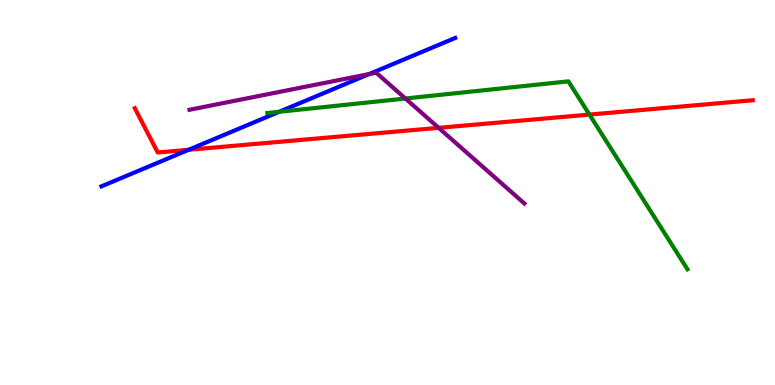[{'lines': ['blue', 'red'], 'intersections': [{'x': 2.43, 'y': 6.11}]}, {'lines': ['green', 'red'], 'intersections': [{'x': 7.61, 'y': 7.02}]}, {'lines': ['purple', 'red'], 'intersections': [{'x': 5.66, 'y': 6.68}]}, {'lines': ['blue', 'green'], 'intersections': [{'x': 3.6, 'y': 7.1}]}, {'lines': ['blue', 'purple'], 'intersections': [{'x': 4.76, 'y': 8.08}]}, {'lines': ['green', 'purple'], 'intersections': [{'x': 5.23, 'y': 7.44}]}]